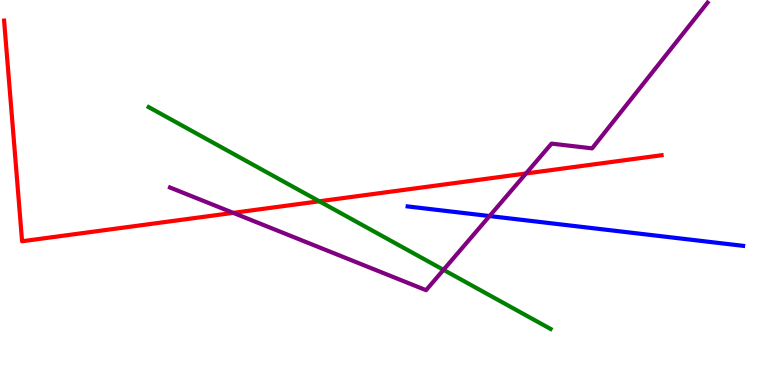[{'lines': ['blue', 'red'], 'intersections': []}, {'lines': ['green', 'red'], 'intersections': [{'x': 4.12, 'y': 4.77}]}, {'lines': ['purple', 'red'], 'intersections': [{'x': 3.01, 'y': 4.47}, {'x': 6.79, 'y': 5.49}]}, {'lines': ['blue', 'green'], 'intersections': []}, {'lines': ['blue', 'purple'], 'intersections': [{'x': 6.32, 'y': 4.39}]}, {'lines': ['green', 'purple'], 'intersections': [{'x': 5.72, 'y': 2.99}]}]